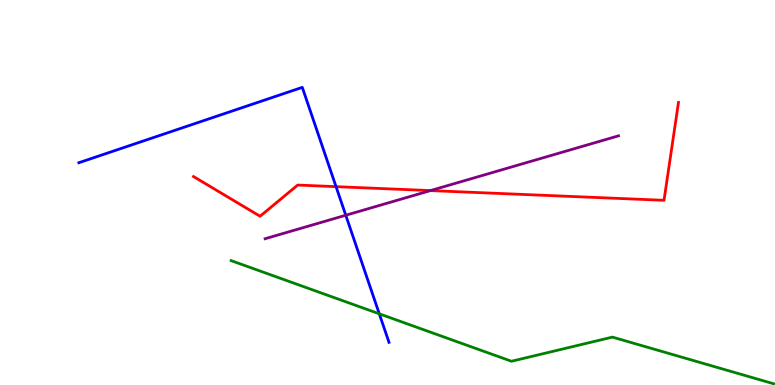[{'lines': ['blue', 'red'], 'intersections': [{'x': 4.34, 'y': 5.15}]}, {'lines': ['green', 'red'], 'intersections': []}, {'lines': ['purple', 'red'], 'intersections': [{'x': 5.55, 'y': 5.05}]}, {'lines': ['blue', 'green'], 'intersections': [{'x': 4.89, 'y': 1.85}]}, {'lines': ['blue', 'purple'], 'intersections': [{'x': 4.46, 'y': 4.41}]}, {'lines': ['green', 'purple'], 'intersections': []}]